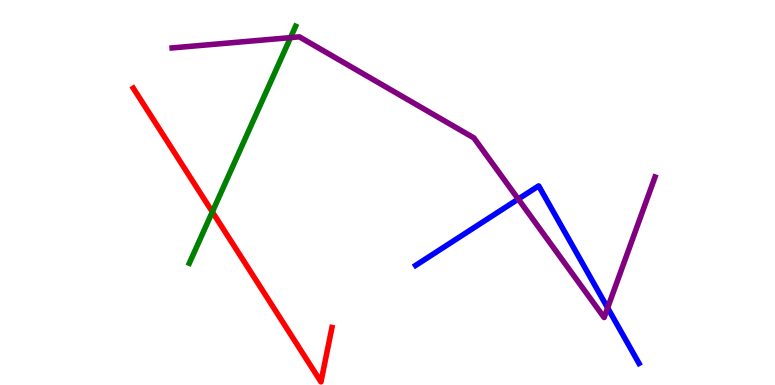[{'lines': ['blue', 'red'], 'intersections': []}, {'lines': ['green', 'red'], 'intersections': [{'x': 2.74, 'y': 4.5}]}, {'lines': ['purple', 'red'], 'intersections': []}, {'lines': ['blue', 'green'], 'intersections': []}, {'lines': ['blue', 'purple'], 'intersections': [{'x': 6.69, 'y': 4.83}, {'x': 7.84, 'y': 2.0}]}, {'lines': ['green', 'purple'], 'intersections': [{'x': 3.75, 'y': 9.02}]}]